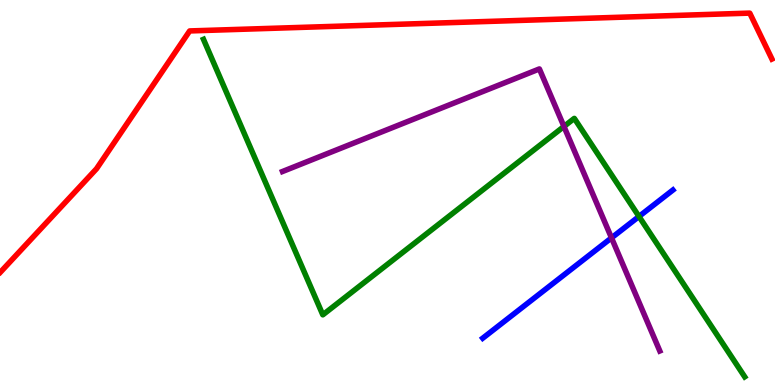[{'lines': ['blue', 'red'], 'intersections': []}, {'lines': ['green', 'red'], 'intersections': []}, {'lines': ['purple', 'red'], 'intersections': []}, {'lines': ['blue', 'green'], 'intersections': [{'x': 8.24, 'y': 4.38}]}, {'lines': ['blue', 'purple'], 'intersections': [{'x': 7.89, 'y': 3.82}]}, {'lines': ['green', 'purple'], 'intersections': [{'x': 7.28, 'y': 6.72}]}]